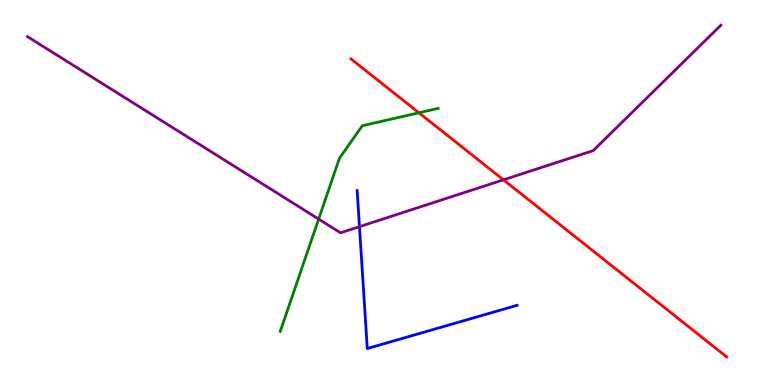[{'lines': ['blue', 'red'], 'intersections': []}, {'lines': ['green', 'red'], 'intersections': [{'x': 5.41, 'y': 7.07}]}, {'lines': ['purple', 'red'], 'intersections': [{'x': 6.5, 'y': 5.33}]}, {'lines': ['blue', 'green'], 'intersections': []}, {'lines': ['blue', 'purple'], 'intersections': [{'x': 4.64, 'y': 4.11}]}, {'lines': ['green', 'purple'], 'intersections': [{'x': 4.11, 'y': 4.31}]}]